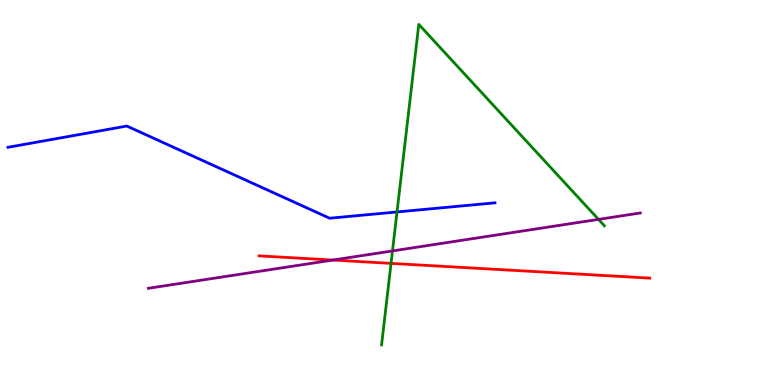[{'lines': ['blue', 'red'], 'intersections': []}, {'lines': ['green', 'red'], 'intersections': [{'x': 5.05, 'y': 3.16}]}, {'lines': ['purple', 'red'], 'intersections': [{'x': 4.29, 'y': 3.25}]}, {'lines': ['blue', 'green'], 'intersections': [{'x': 5.12, 'y': 4.49}]}, {'lines': ['blue', 'purple'], 'intersections': []}, {'lines': ['green', 'purple'], 'intersections': [{'x': 5.06, 'y': 3.48}, {'x': 7.72, 'y': 4.3}]}]